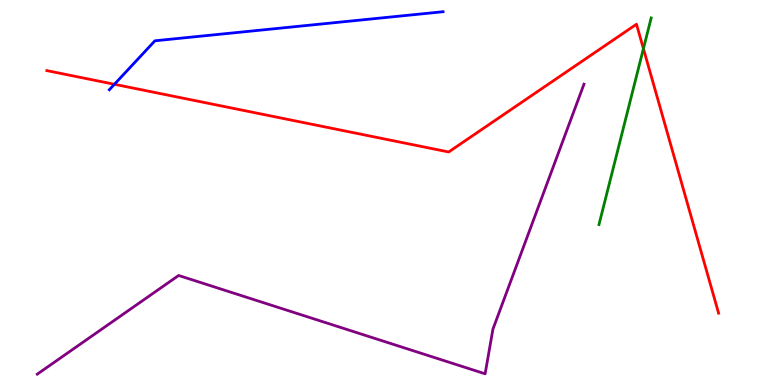[{'lines': ['blue', 'red'], 'intersections': [{'x': 1.48, 'y': 7.81}]}, {'lines': ['green', 'red'], 'intersections': [{'x': 8.3, 'y': 8.74}]}, {'lines': ['purple', 'red'], 'intersections': []}, {'lines': ['blue', 'green'], 'intersections': []}, {'lines': ['blue', 'purple'], 'intersections': []}, {'lines': ['green', 'purple'], 'intersections': []}]